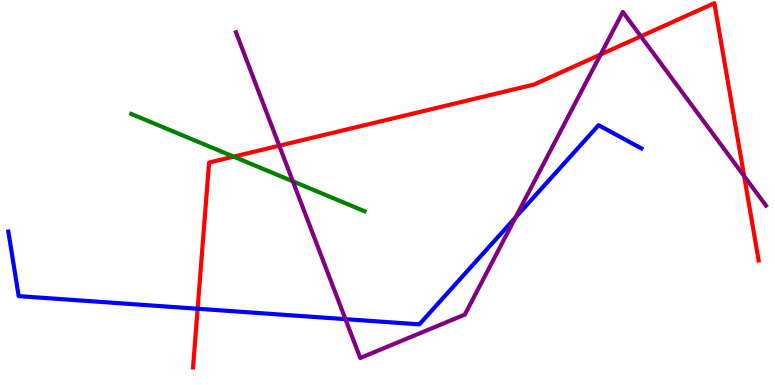[{'lines': ['blue', 'red'], 'intersections': [{'x': 2.55, 'y': 1.98}]}, {'lines': ['green', 'red'], 'intersections': [{'x': 3.01, 'y': 5.93}]}, {'lines': ['purple', 'red'], 'intersections': [{'x': 3.6, 'y': 6.22}, {'x': 7.75, 'y': 8.58}, {'x': 8.27, 'y': 9.06}, {'x': 9.6, 'y': 5.43}]}, {'lines': ['blue', 'green'], 'intersections': []}, {'lines': ['blue', 'purple'], 'intersections': [{'x': 4.46, 'y': 1.71}, {'x': 6.65, 'y': 4.35}]}, {'lines': ['green', 'purple'], 'intersections': [{'x': 3.78, 'y': 5.29}]}]